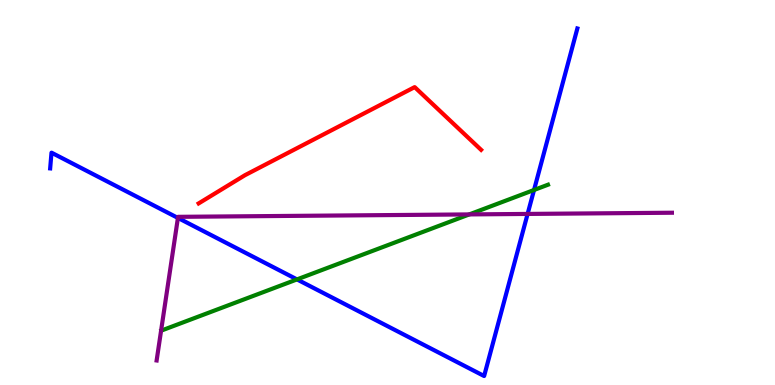[{'lines': ['blue', 'red'], 'intersections': []}, {'lines': ['green', 'red'], 'intersections': []}, {'lines': ['purple', 'red'], 'intersections': []}, {'lines': ['blue', 'green'], 'intersections': [{'x': 3.83, 'y': 2.74}, {'x': 6.89, 'y': 5.07}]}, {'lines': ['blue', 'purple'], 'intersections': [{'x': 2.3, 'y': 4.34}, {'x': 6.81, 'y': 4.44}]}, {'lines': ['green', 'purple'], 'intersections': [{'x': 6.06, 'y': 4.43}]}]